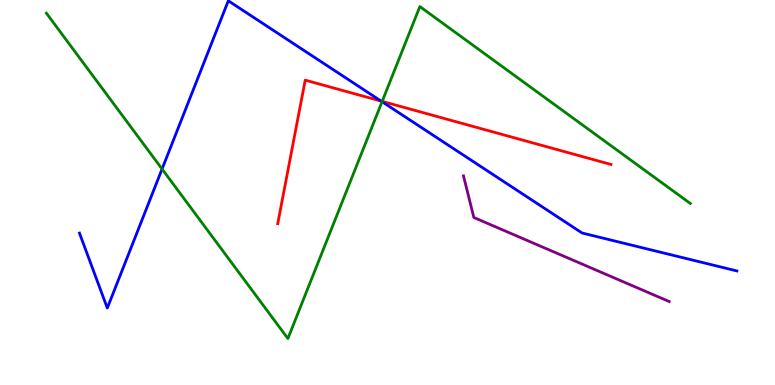[{'lines': ['blue', 'red'], 'intersections': [{'x': 4.92, 'y': 7.37}]}, {'lines': ['green', 'red'], 'intersections': [{'x': 4.93, 'y': 7.37}]}, {'lines': ['purple', 'red'], 'intersections': []}, {'lines': ['blue', 'green'], 'intersections': [{'x': 2.09, 'y': 5.61}, {'x': 4.93, 'y': 7.36}]}, {'lines': ['blue', 'purple'], 'intersections': []}, {'lines': ['green', 'purple'], 'intersections': []}]